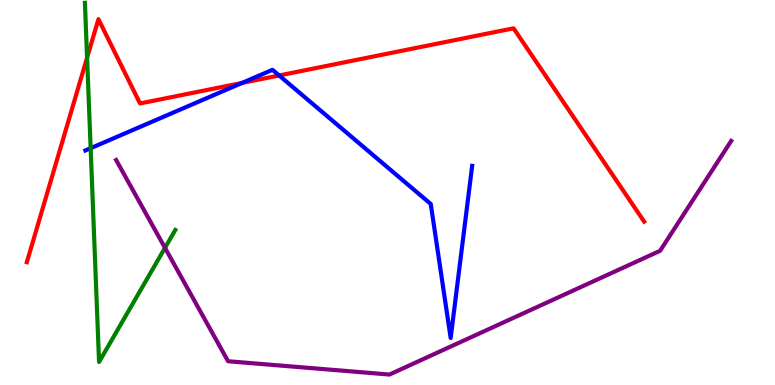[{'lines': ['blue', 'red'], 'intersections': [{'x': 3.12, 'y': 7.85}, {'x': 3.6, 'y': 8.04}]}, {'lines': ['green', 'red'], 'intersections': [{'x': 1.12, 'y': 8.5}]}, {'lines': ['purple', 'red'], 'intersections': []}, {'lines': ['blue', 'green'], 'intersections': [{'x': 1.17, 'y': 6.15}]}, {'lines': ['blue', 'purple'], 'intersections': []}, {'lines': ['green', 'purple'], 'intersections': [{'x': 2.13, 'y': 3.56}]}]